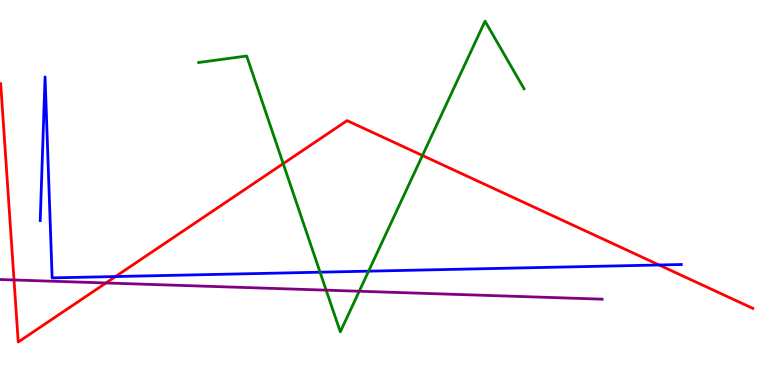[{'lines': ['blue', 'red'], 'intersections': [{'x': 1.49, 'y': 2.82}, {'x': 8.5, 'y': 3.12}]}, {'lines': ['green', 'red'], 'intersections': [{'x': 3.65, 'y': 5.75}, {'x': 5.45, 'y': 5.96}]}, {'lines': ['purple', 'red'], 'intersections': [{'x': 0.181, 'y': 2.73}, {'x': 1.37, 'y': 2.65}]}, {'lines': ['blue', 'green'], 'intersections': [{'x': 4.13, 'y': 2.93}, {'x': 4.76, 'y': 2.96}]}, {'lines': ['blue', 'purple'], 'intersections': []}, {'lines': ['green', 'purple'], 'intersections': [{'x': 4.21, 'y': 2.46}, {'x': 4.64, 'y': 2.44}]}]